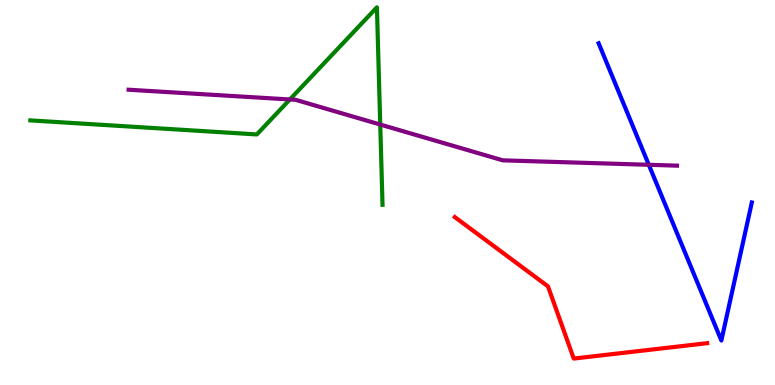[{'lines': ['blue', 'red'], 'intersections': []}, {'lines': ['green', 'red'], 'intersections': []}, {'lines': ['purple', 'red'], 'intersections': []}, {'lines': ['blue', 'green'], 'intersections': []}, {'lines': ['blue', 'purple'], 'intersections': [{'x': 8.37, 'y': 5.72}]}, {'lines': ['green', 'purple'], 'intersections': [{'x': 3.74, 'y': 7.42}, {'x': 4.91, 'y': 6.77}]}]